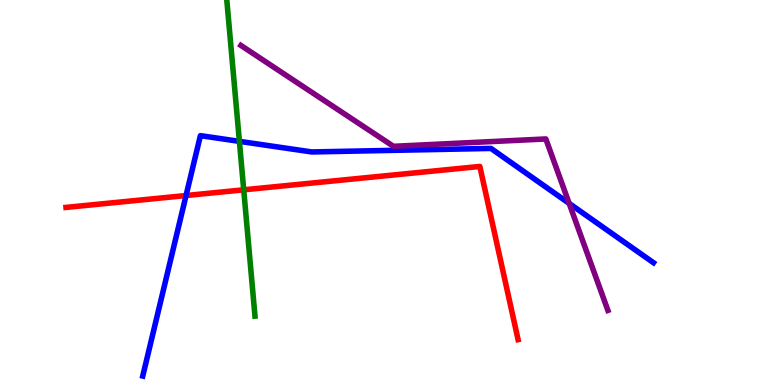[{'lines': ['blue', 'red'], 'intersections': [{'x': 2.4, 'y': 4.92}]}, {'lines': ['green', 'red'], 'intersections': [{'x': 3.14, 'y': 5.07}]}, {'lines': ['purple', 'red'], 'intersections': []}, {'lines': ['blue', 'green'], 'intersections': [{'x': 3.09, 'y': 6.33}]}, {'lines': ['blue', 'purple'], 'intersections': [{'x': 7.34, 'y': 4.72}]}, {'lines': ['green', 'purple'], 'intersections': []}]